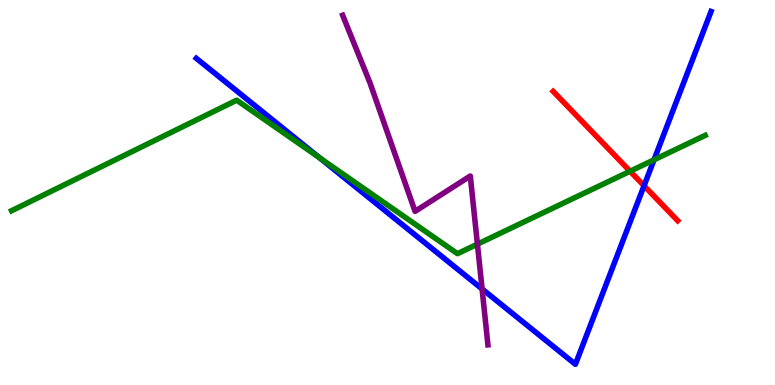[{'lines': ['blue', 'red'], 'intersections': [{'x': 8.31, 'y': 5.18}]}, {'lines': ['green', 'red'], 'intersections': [{'x': 8.13, 'y': 5.55}]}, {'lines': ['purple', 'red'], 'intersections': []}, {'lines': ['blue', 'green'], 'intersections': [{'x': 4.12, 'y': 5.9}, {'x': 8.44, 'y': 5.85}]}, {'lines': ['blue', 'purple'], 'intersections': [{'x': 6.22, 'y': 2.49}]}, {'lines': ['green', 'purple'], 'intersections': [{'x': 6.16, 'y': 3.66}]}]